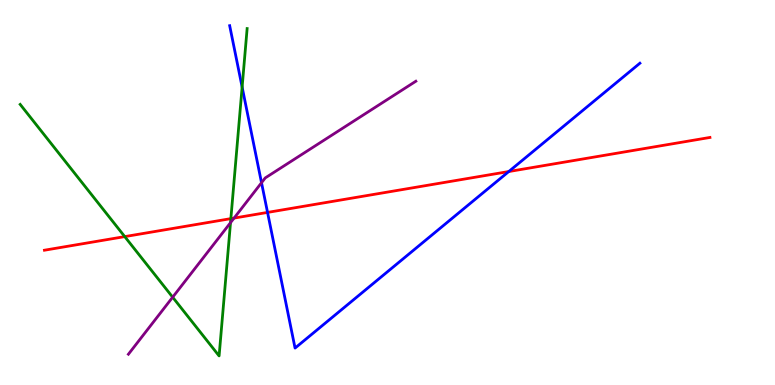[{'lines': ['blue', 'red'], 'intersections': [{'x': 3.45, 'y': 4.48}, {'x': 6.56, 'y': 5.54}]}, {'lines': ['green', 'red'], 'intersections': [{'x': 1.61, 'y': 3.85}, {'x': 2.98, 'y': 4.32}]}, {'lines': ['purple', 'red'], 'intersections': [{'x': 3.02, 'y': 4.34}]}, {'lines': ['blue', 'green'], 'intersections': [{'x': 3.12, 'y': 7.74}]}, {'lines': ['blue', 'purple'], 'intersections': [{'x': 3.37, 'y': 5.25}]}, {'lines': ['green', 'purple'], 'intersections': [{'x': 2.23, 'y': 2.28}, {'x': 2.97, 'y': 4.22}]}]